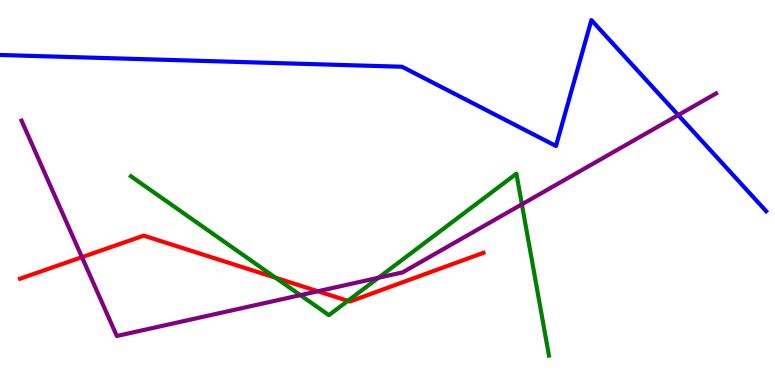[{'lines': ['blue', 'red'], 'intersections': []}, {'lines': ['green', 'red'], 'intersections': [{'x': 3.56, 'y': 2.79}, {'x': 4.49, 'y': 2.19}]}, {'lines': ['purple', 'red'], 'intersections': [{'x': 1.06, 'y': 3.32}, {'x': 4.1, 'y': 2.44}]}, {'lines': ['blue', 'green'], 'intersections': []}, {'lines': ['blue', 'purple'], 'intersections': [{'x': 8.75, 'y': 7.01}]}, {'lines': ['green', 'purple'], 'intersections': [{'x': 3.88, 'y': 2.33}, {'x': 4.88, 'y': 2.79}, {'x': 6.73, 'y': 4.69}]}]